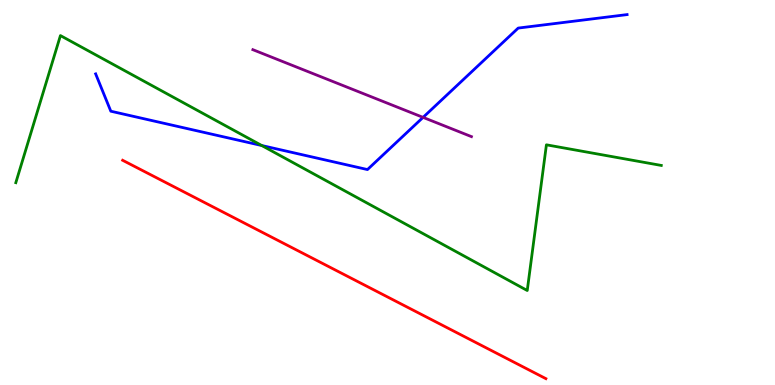[{'lines': ['blue', 'red'], 'intersections': []}, {'lines': ['green', 'red'], 'intersections': []}, {'lines': ['purple', 'red'], 'intersections': []}, {'lines': ['blue', 'green'], 'intersections': [{'x': 3.38, 'y': 6.22}]}, {'lines': ['blue', 'purple'], 'intersections': [{'x': 5.46, 'y': 6.95}]}, {'lines': ['green', 'purple'], 'intersections': []}]